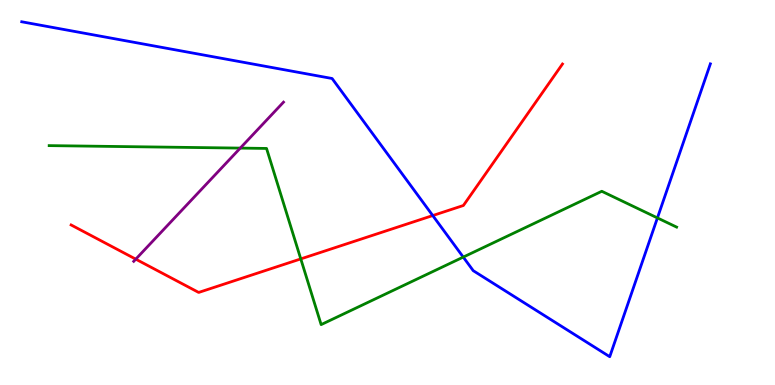[{'lines': ['blue', 'red'], 'intersections': [{'x': 5.58, 'y': 4.4}]}, {'lines': ['green', 'red'], 'intersections': [{'x': 3.88, 'y': 3.28}]}, {'lines': ['purple', 'red'], 'intersections': [{'x': 1.75, 'y': 3.27}]}, {'lines': ['blue', 'green'], 'intersections': [{'x': 5.98, 'y': 3.32}, {'x': 8.48, 'y': 4.34}]}, {'lines': ['blue', 'purple'], 'intersections': []}, {'lines': ['green', 'purple'], 'intersections': [{'x': 3.1, 'y': 6.15}]}]